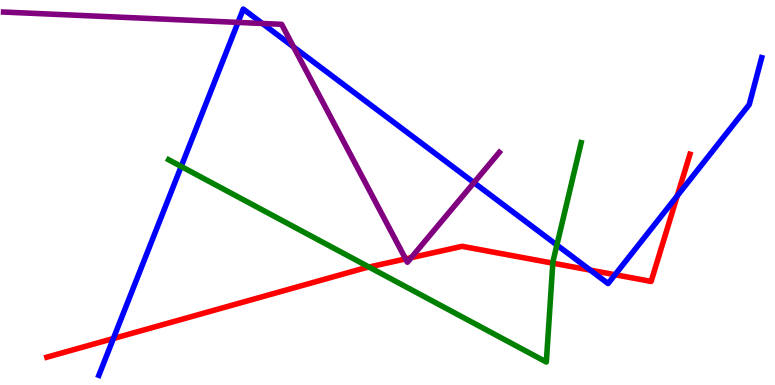[{'lines': ['blue', 'red'], 'intersections': [{'x': 1.46, 'y': 1.21}, {'x': 7.62, 'y': 2.98}, {'x': 7.94, 'y': 2.86}, {'x': 8.74, 'y': 4.91}]}, {'lines': ['green', 'red'], 'intersections': [{'x': 4.76, 'y': 3.06}, {'x': 7.13, 'y': 3.16}]}, {'lines': ['purple', 'red'], 'intersections': [{'x': 5.23, 'y': 3.28}, {'x': 5.31, 'y': 3.31}]}, {'lines': ['blue', 'green'], 'intersections': [{'x': 2.34, 'y': 5.68}, {'x': 7.19, 'y': 3.64}]}, {'lines': ['blue', 'purple'], 'intersections': [{'x': 3.07, 'y': 9.42}, {'x': 3.39, 'y': 9.39}, {'x': 3.79, 'y': 8.78}, {'x': 6.12, 'y': 5.26}]}, {'lines': ['green', 'purple'], 'intersections': []}]